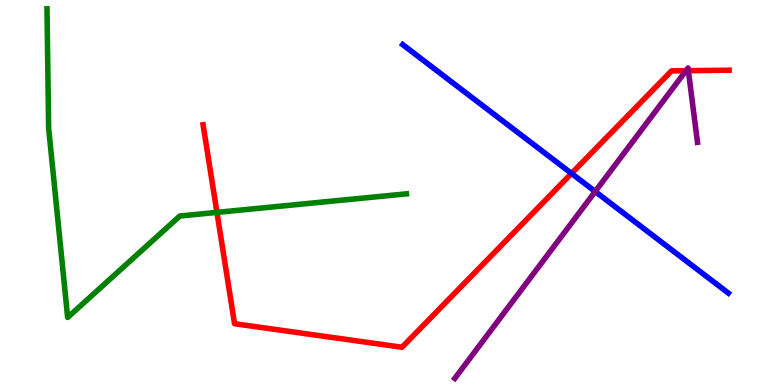[{'lines': ['blue', 'red'], 'intersections': [{'x': 7.37, 'y': 5.5}]}, {'lines': ['green', 'red'], 'intersections': [{'x': 2.8, 'y': 4.48}]}, {'lines': ['purple', 'red'], 'intersections': [{'x': 8.85, 'y': 8.16}, {'x': 8.88, 'y': 8.16}]}, {'lines': ['blue', 'green'], 'intersections': []}, {'lines': ['blue', 'purple'], 'intersections': [{'x': 7.68, 'y': 5.03}]}, {'lines': ['green', 'purple'], 'intersections': []}]